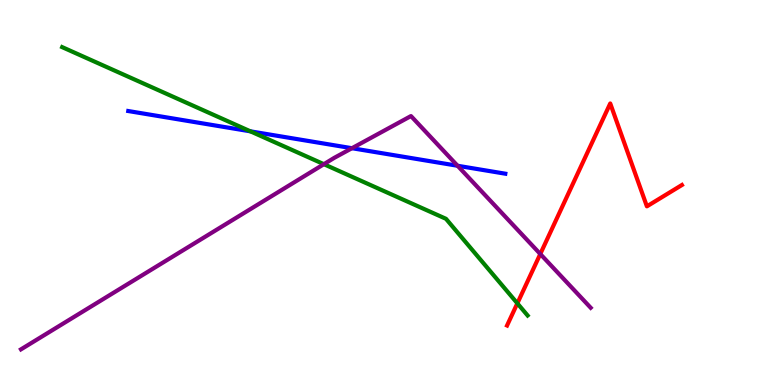[{'lines': ['blue', 'red'], 'intersections': []}, {'lines': ['green', 'red'], 'intersections': [{'x': 6.68, 'y': 2.12}]}, {'lines': ['purple', 'red'], 'intersections': [{'x': 6.97, 'y': 3.4}]}, {'lines': ['blue', 'green'], 'intersections': [{'x': 3.23, 'y': 6.59}]}, {'lines': ['blue', 'purple'], 'intersections': [{'x': 4.54, 'y': 6.15}, {'x': 5.9, 'y': 5.69}]}, {'lines': ['green', 'purple'], 'intersections': [{'x': 4.18, 'y': 5.74}]}]